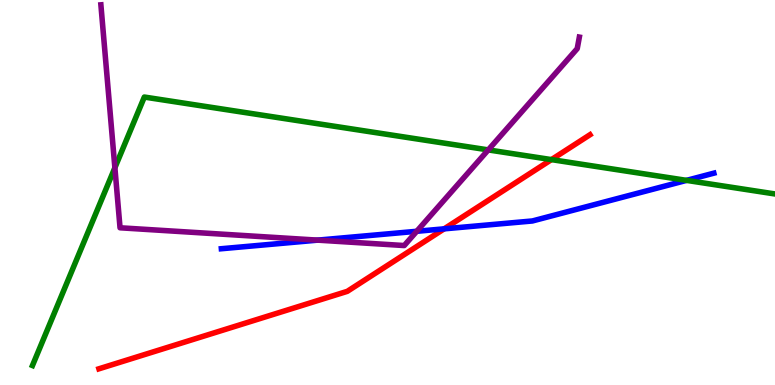[{'lines': ['blue', 'red'], 'intersections': [{'x': 5.73, 'y': 4.06}]}, {'lines': ['green', 'red'], 'intersections': [{'x': 7.12, 'y': 5.85}]}, {'lines': ['purple', 'red'], 'intersections': []}, {'lines': ['blue', 'green'], 'intersections': [{'x': 8.86, 'y': 5.32}]}, {'lines': ['blue', 'purple'], 'intersections': [{'x': 4.1, 'y': 3.76}, {'x': 5.38, 'y': 3.99}]}, {'lines': ['green', 'purple'], 'intersections': [{'x': 1.48, 'y': 5.64}, {'x': 6.3, 'y': 6.11}]}]